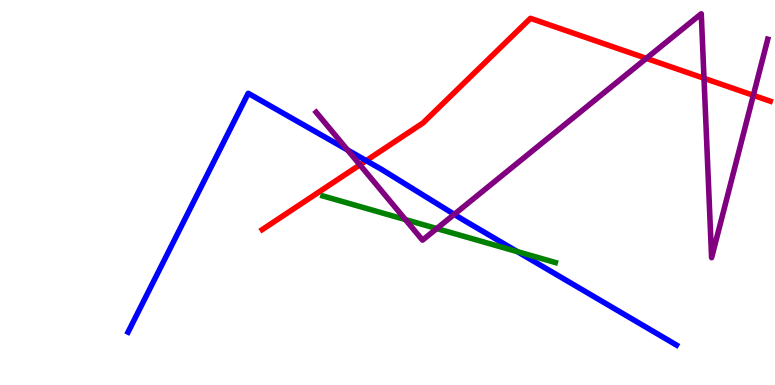[{'lines': ['blue', 'red'], 'intersections': [{'x': 4.73, 'y': 5.83}]}, {'lines': ['green', 'red'], 'intersections': []}, {'lines': ['purple', 'red'], 'intersections': [{'x': 4.64, 'y': 5.72}, {'x': 8.34, 'y': 8.48}, {'x': 9.08, 'y': 7.97}, {'x': 9.72, 'y': 7.52}]}, {'lines': ['blue', 'green'], 'intersections': [{'x': 6.67, 'y': 3.46}]}, {'lines': ['blue', 'purple'], 'intersections': [{'x': 4.48, 'y': 6.11}, {'x': 5.86, 'y': 4.43}]}, {'lines': ['green', 'purple'], 'intersections': [{'x': 5.23, 'y': 4.3}, {'x': 5.64, 'y': 4.06}]}]